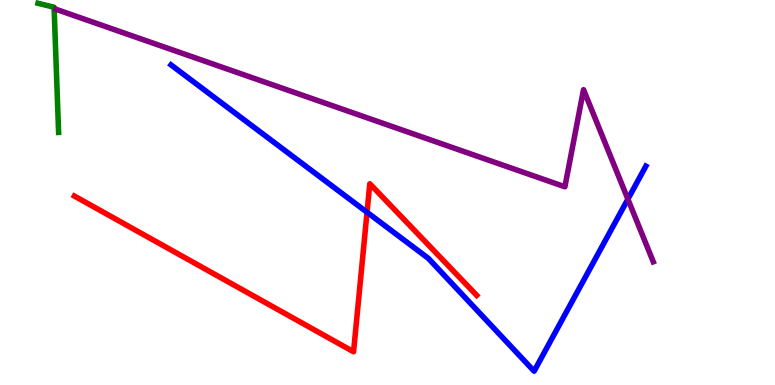[{'lines': ['blue', 'red'], 'intersections': [{'x': 4.74, 'y': 4.49}]}, {'lines': ['green', 'red'], 'intersections': []}, {'lines': ['purple', 'red'], 'intersections': []}, {'lines': ['blue', 'green'], 'intersections': []}, {'lines': ['blue', 'purple'], 'intersections': [{'x': 8.1, 'y': 4.83}]}, {'lines': ['green', 'purple'], 'intersections': []}]